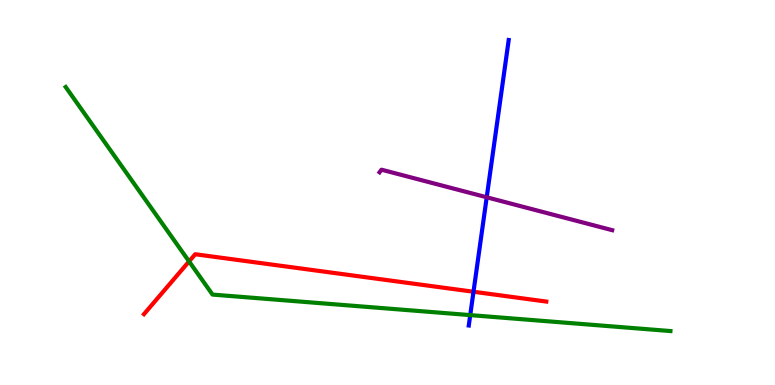[{'lines': ['blue', 'red'], 'intersections': [{'x': 6.11, 'y': 2.42}]}, {'lines': ['green', 'red'], 'intersections': [{'x': 2.44, 'y': 3.21}]}, {'lines': ['purple', 'red'], 'intersections': []}, {'lines': ['blue', 'green'], 'intersections': [{'x': 6.07, 'y': 1.82}]}, {'lines': ['blue', 'purple'], 'intersections': [{'x': 6.28, 'y': 4.88}]}, {'lines': ['green', 'purple'], 'intersections': []}]